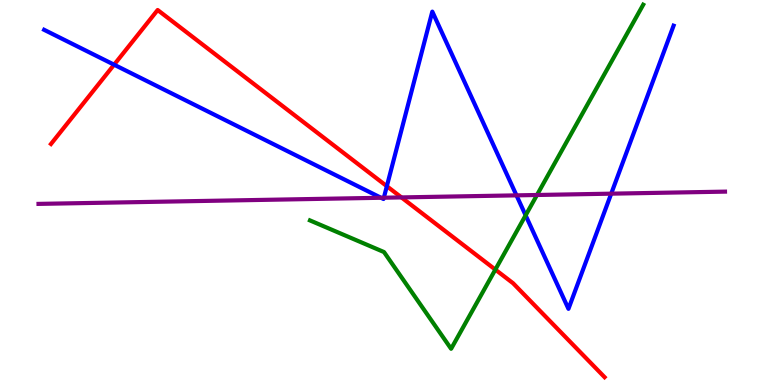[{'lines': ['blue', 'red'], 'intersections': [{'x': 1.47, 'y': 8.32}, {'x': 4.99, 'y': 5.16}]}, {'lines': ['green', 'red'], 'intersections': [{'x': 6.39, 'y': 3.0}]}, {'lines': ['purple', 'red'], 'intersections': [{'x': 5.18, 'y': 4.87}]}, {'lines': ['blue', 'green'], 'intersections': [{'x': 6.78, 'y': 4.41}]}, {'lines': ['blue', 'purple'], 'intersections': [{'x': 4.92, 'y': 4.86}, {'x': 4.95, 'y': 4.86}, {'x': 6.66, 'y': 4.93}, {'x': 7.89, 'y': 4.97}]}, {'lines': ['green', 'purple'], 'intersections': [{'x': 6.93, 'y': 4.94}]}]